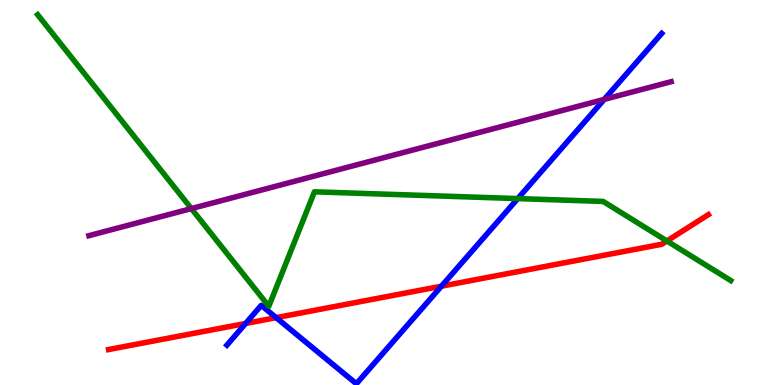[{'lines': ['blue', 'red'], 'intersections': [{'x': 3.17, 'y': 1.6}, {'x': 3.56, 'y': 1.75}, {'x': 5.7, 'y': 2.57}]}, {'lines': ['green', 'red'], 'intersections': [{'x': 8.61, 'y': 3.74}]}, {'lines': ['purple', 'red'], 'intersections': []}, {'lines': ['blue', 'green'], 'intersections': [{'x': 6.68, 'y': 4.84}]}, {'lines': ['blue', 'purple'], 'intersections': [{'x': 7.8, 'y': 7.42}]}, {'lines': ['green', 'purple'], 'intersections': [{'x': 2.47, 'y': 4.58}]}]